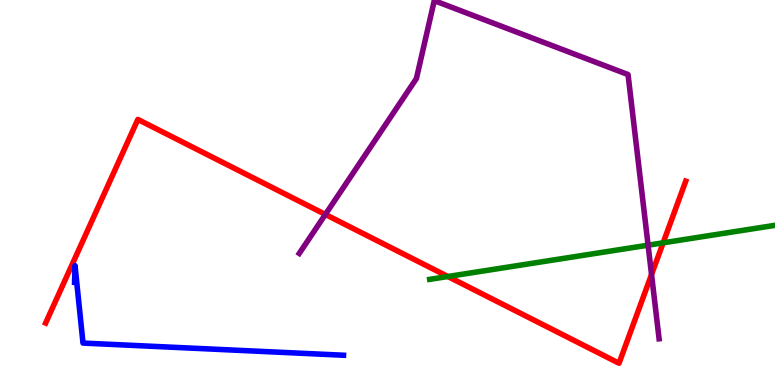[{'lines': ['blue', 'red'], 'intersections': []}, {'lines': ['green', 'red'], 'intersections': [{'x': 5.78, 'y': 2.82}, {'x': 8.56, 'y': 3.69}]}, {'lines': ['purple', 'red'], 'intersections': [{'x': 4.2, 'y': 4.43}, {'x': 8.41, 'y': 2.87}]}, {'lines': ['blue', 'green'], 'intersections': []}, {'lines': ['blue', 'purple'], 'intersections': []}, {'lines': ['green', 'purple'], 'intersections': [{'x': 8.36, 'y': 3.63}]}]